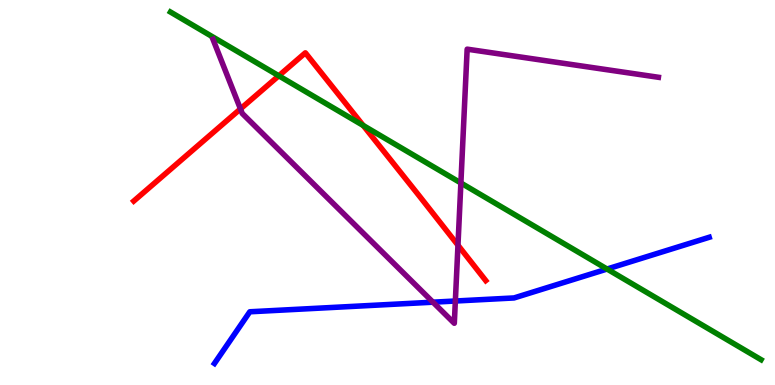[{'lines': ['blue', 'red'], 'intersections': []}, {'lines': ['green', 'red'], 'intersections': [{'x': 3.6, 'y': 8.03}, {'x': 4.69, 'y': 6.74}]}, {'lines': ['purple', 'red'], 'intersections': [{'x': 3.1, 'y': 7.17}, {'x': 5.91, 'y': 3.63}]}, {'lines': ['blue', 'green'], 'intersections': [{'x': 7.83, 'y': 3.01}]}, {'lines': ['blue', 'purple'], 'intersections': [{'x': 5.59, 'y': 2.15}, {'x': 5.88, 'y': 2.18}]}, {'lines': ['green', 'purple'], 'intersections': [{'x': 5.95, 'y': 5.25}]}]